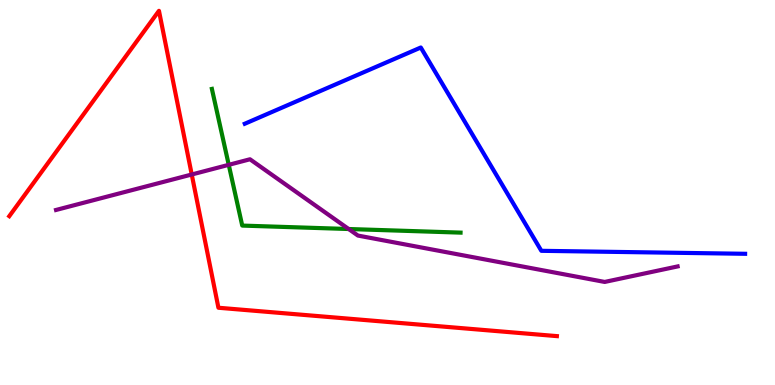[{'lines': ['blue', 'red'], 'intersections': []}, {'lines': ['green', 'red'], 'intersections': []}, {'lines': ['purple', 'red'], 'intersections': [{'x': 2.47, 'y': 5.47}]}, {'lines': ['blue', 'green'], 'intersections': []}, {'lines': ['blue', 'purple'], 'intersections': []}, {'lines': ['green', 'purple'], 'intersections': [{'x': 2.95, 'y': 5.72}, {'x': 4.5, 'y': 4.05}]}]